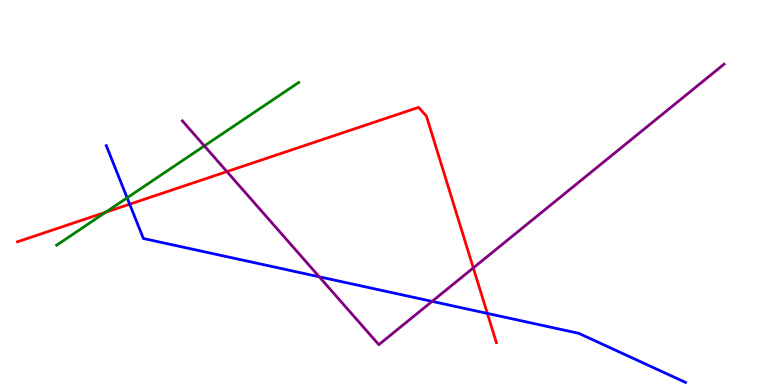[{'lines': ['blue', 'red'], 'intersections': [{'x': 1.67, 'y': 4.7}, {'x': 6.29, 'y': 1.86}]}, {'lines': ['green', 'red'], 'intersections': [{'x': 1.36, 'y': 4.49}]}, {'lines': ['purple', 'red'], 'intersections': [{'x': 2.93, 'y': 5.54}, {'x': 6.11, 'y': 3.04}]}, {'lines': ['blue', 'green'], 'intersections': [{'x': 1.64, 'y': 4.86}]}, {'lines': ['blue', 'purple'], 'intersections': [{'x': 4.12, 'y': 2.81}, {'x': 5.58, 'y': 2.17}]}, {'lines': ['green', 'purple'], 'intersections': [{'x': 2.64, 'y': 6.21}]}]